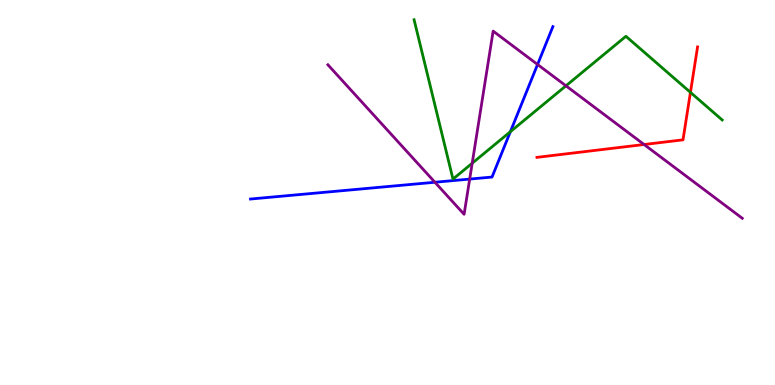[{'lines': ['blue', 'red'], 'intersections': []}, {'lines': ['green', 'red'], 'intersections': [{'x': 8.91, 'y': 7.6}]}, {'lines': ['purple', 'red'], 'intersections': [{'x': 8.31, 'y': 6.25}]}, {'lines': ['blue', 'green'], 'intersections': [{'x': 6.59, 'y': 6.58}]}, {'lines': ['blue', 'purple'], 'intersections': [{'x': 5.61, 'y': 5.27}, {'x': 6.06, 'y': 5.35}, {'x': 6.94, 'y': 8.32}]}, {'lines': ['green', 'purple'], 'intersections': [{'x': 6.09, 'y': 5.76}, {'x': 7.3, 'y': 7.77}]}]